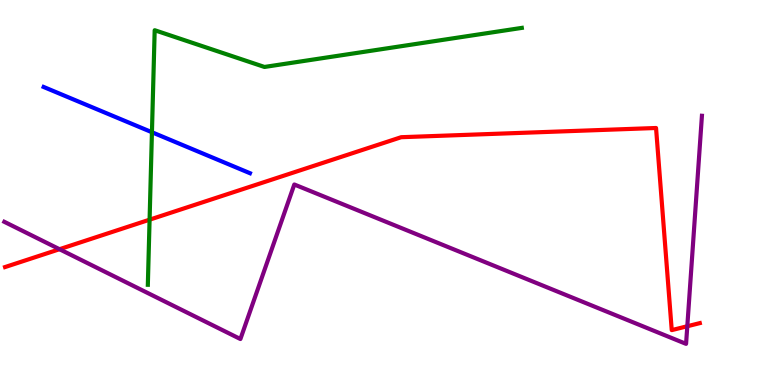[{'lines': ['blue', 'red'], 'intersections': []}, {'lines': ['green', 'red'], 'intersections': [{'x': 1.93, 'y': 4.29}]}, {'lines': ['purple', 'red'], 'intersections': [{'x': 0.768, 'y': 3.53}, {'x': 8.87, 'y': 1.53}]}, {'lines': ['blue', 'green'], 'intersections': [{'x': 1.96, 'y': 6.57}]}, {'lines': ['blue', 'purple'], 'intersections': []}, {'lines': ['green', 'purple'], 'intersections': []}]